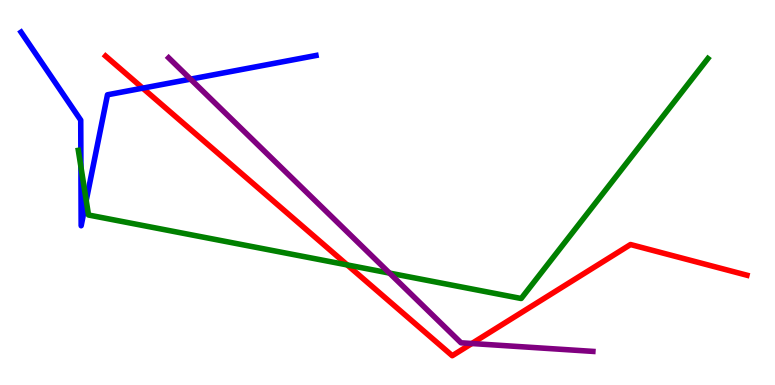[{'lines': ['blue', 'red'], 'intersections': [{'x': 1.84, 'y': 7.71}]}, {'lines': ['green', 'red'], 'intersections': [{'x': 4.48, 'y': 3.12}]}, {'lines': ['purple', 'red'], 'intersections': [{'x': 6.09, 'y': 1.08}]}, {'lines': ['blue', 'green'], 'intersections': [{'x': 1.04, 'y': 5.67}, {'x': 1.11, 'y': 4.79}]}, {'lines': ['blue', 'purple'], 'intersections': [{'x': 2.46, 'y': 7.94}]}, {'lines': ['green', 'purple'], 'intersections': [{'x': 5.03, 'y': 2.91}]}]